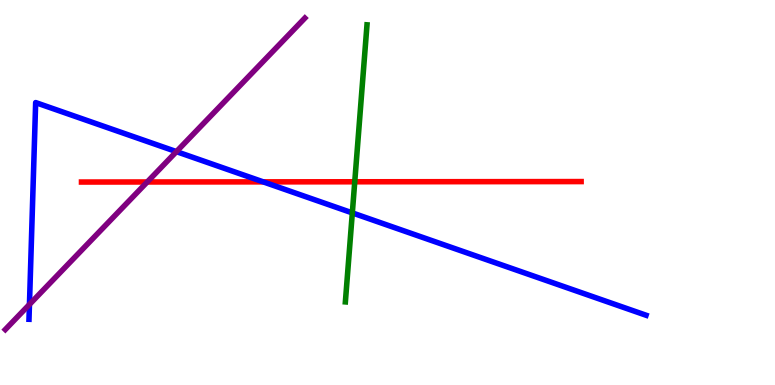[{'lines': ['blue', 'red'], 'intersections': [{'x': 3.4, 'y': 5.28}]}, {'lines': ['green', 'red'], 'intersections': [{'x': 4.58, 'y': 5.28}]}, {'lines': ['purple', 'red'], 'intersections': [{'x': 1.9, 'y': 5.27}]}, {'lines': ['blue', 'green'], 'intersections': [{'x': 4.55, 'y': 4.47}]}, {'lines': ['blue', 'purple'], 'intersections': [{'x': 0.38, 'y': 2.09}, {'x': 2.28, 'y': 6.06}]}, {'lines': ['green', 'purple'], 'intersections': []}]